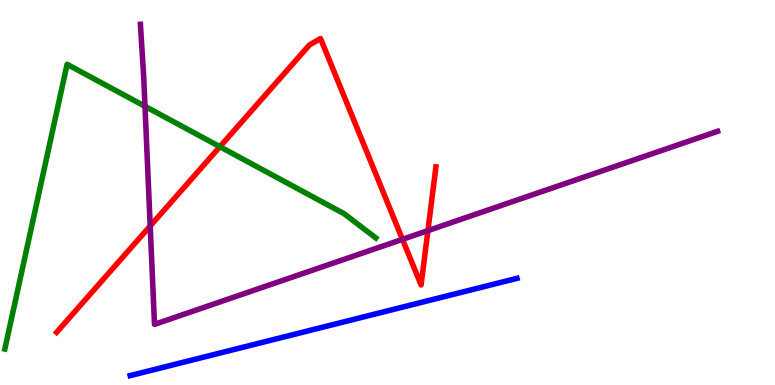[{'lines': ['blue', 'red'], 'intersections': []}, {'lines': ['green', 'red'], 'intersections': [{'x': 2.84, 'y': 6.19}]}, {'lines': ['purple', 'red'], 'intersections': [{'x': 1.94, 'y': 4.13}, {'x': 5.19, 'y': 3.78}, {'x': 5.52, 'y': 4.01}]}, {'lines': ['blue', 'green'], 'intersections': []}, {'lines': ['blue', 'purple'], 'intersections': []}, {'lines': ['green', 'purple'], 'intersections': [{'x': 1.87, 'y': 7.24}]}]